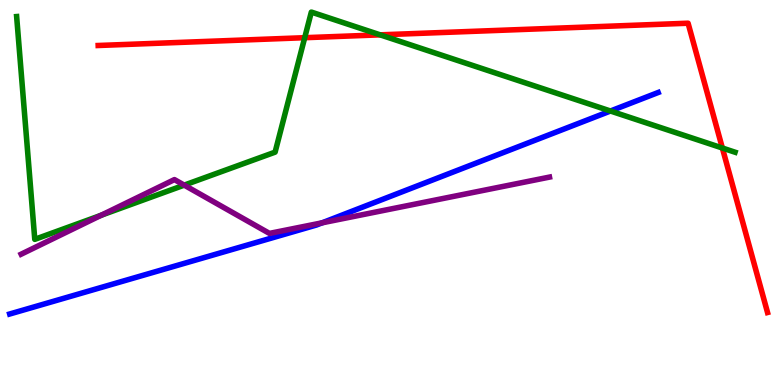[{'lines': ['blue', 'red'], 'intersections': []}, {'lines': ['green', 'red'], 'intersections': [{'x': 3.93, 'y': 9.02}, {'x': 4.91, 'y': 9.09}, {'x': 9.32, 'y': 6.16}]}, {'lines': ['purple', 'red'], 'intersections': []}, {'lines': ['blue', 'green'], 'intersections': [{'x': 7.88, 'y': 7.12}]}, {'lines': ['blue', 'purple'], 'intersections': [{'x': 4.16, 'y': 4.21}]}, {'lines': ['green', 'purple'], 'intersections': [{'x': 1.3, 'y': 4.41}, {'x': 2.38, 'y': 5.19}]}]